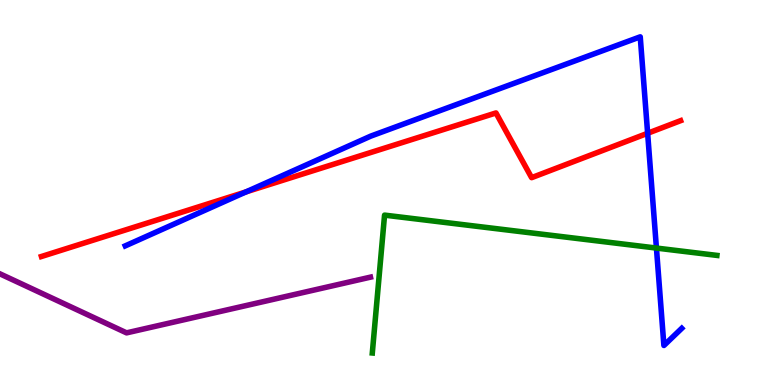[{'lines': ['blue', 'red'], 'intersections': [{'x': 3.17, 'y': 5.02}, {'x': 8.36, 'y': 6.54}]}, {'lines': ['green', 'red'], 'intersections': []}, {'lines': ['purple', 'red'], 'intersections': []}, {'lines': ['blue', 'green'], 'intersections': [{'x': 8.47, 'y': 3.56}]}, {'lines': ['blue', 'purple'], 'intersections': []}, {'lines': ['green', 'purple'], 'intersections': []}]